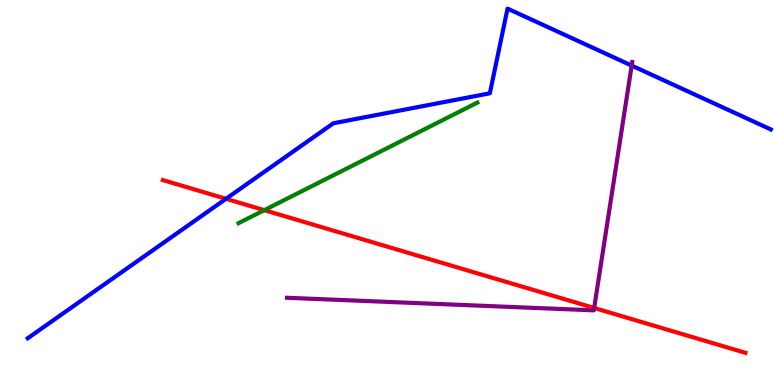[{'lines': ['blue', 'red'], 'intersections': [{'x': 2.92, 'y': 4.84}]}, {'lines': ['green', 'red'], 'intersections': [{'x': 3.41, 'y': 4.54}]}, {'lines': ['purple', 'red'], 'intersections': [{'x': 7.67, 'y': 2.0}]}, {'lines': ['blue', 'green'], 'intersections': []}, {'lines': ['blue', 'purple'], 'intersections': [{'x': 8.15, 'y': 8.3}]}, {'lines': ['green', 'purple'], 'intersections': []}]